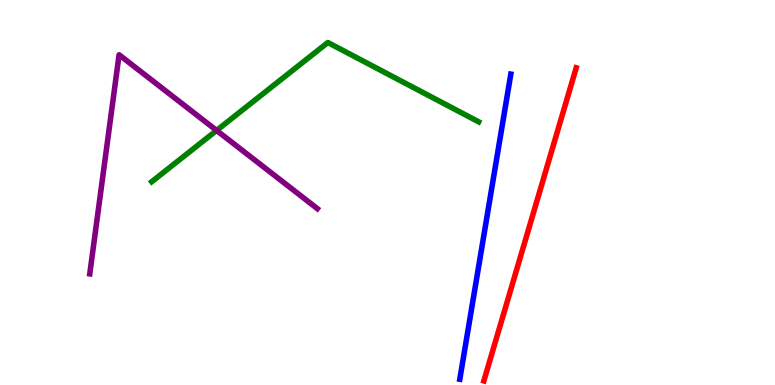[{'lines': ['blue', 'red'], 'intersections': []}, {'lines': ['green', 'red'], 'intersections': []}, {'lines': ['purple', 'red'], 'intersections': []}, {'lines': ['blue', 'green'], 'intersections': []}, {'lines': ['blue', 'purple'], 'intersections': []}, {'lines': ['green', 'purple'], 'intersections': [{'x': 2.79, 'y': 6.61}]}]